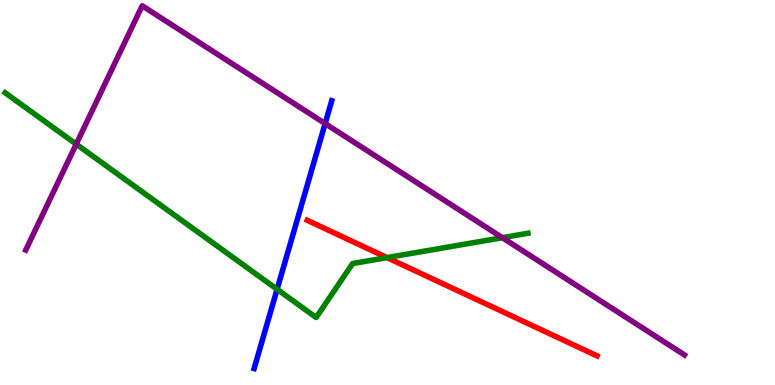[{'lines': ['blue', 'red'], 'intersections': []}, {'lines': ['green', 'red'], 'intersections': [{'x': 4.99, 'y': 3.31}]}, {'lines': ['purple', 'red'], 'intersections': []}, {'lines': ['blue', 'green'], 'intersections': [{'x': 3.58, 'y': 2.49}]}, {'lines': ['blue', 'purple'], 'intersections': [{'x': 4.2, 'y': 6.79}]}, {'lines': ['green', 'purple'], 'intersections': [{'x': 0.984, 'y': 6.26}, {'x': 6.48, 'y': 3.83}]}]